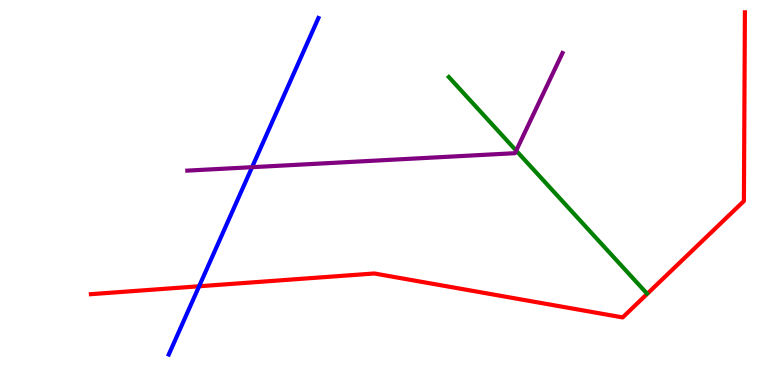[{'lines': ['blue', 'red'], 'intersections': [{'x': 2.57, 'y': 2.56}]}, {'lines': ['green', 'red'], 'intersections': []}, {'lines': ['purple', 'red'], 'intersections': []}, {'lines': ['blue', 'green'], 'intersections': []}, {'lines': ['blue', 'purple'], 'intersections': [{'x': 3.25, 'y': 5.66}]}, {'lines': ['green', 'purple'], 'intersections': [{'x': 6.66, 'y': 6.09}]}]